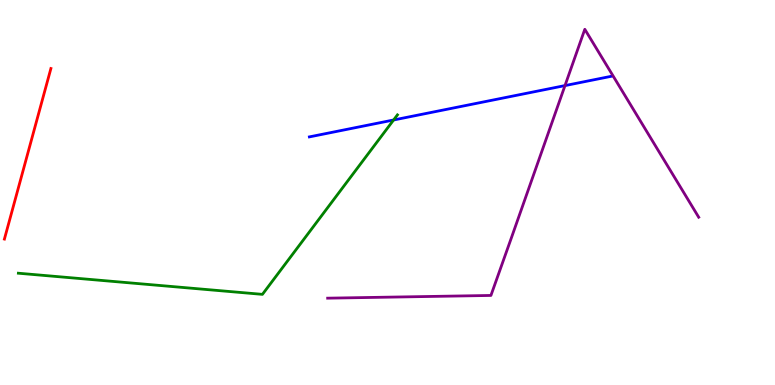[{'lines': ['blue', 'red'], 'intersections': []}, {'lines': ['green', 'red'], 'intersections': []}, {'lines': ['purple', 'red'], 'intersections': []}, {'lines': ['blue', 'green'], 'intersections': [{'x': 5.08, 'y': 6.88}]}, {'lines': ['blue', 'purple'], 'intersections': [{'x': 7.29, 'y': 7.78}]}, {'lines': ['green', 'purple'], 'intersections': []}]